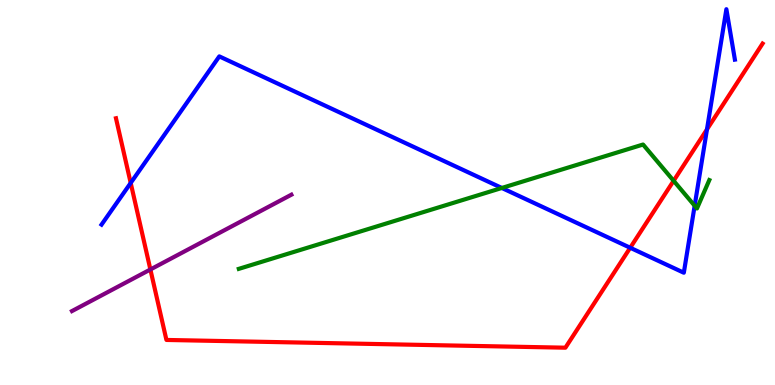[{'lines': ['blue', 'red'], 'intersections': [{'x': 1.69, 'y': 5.25}, {'x': 8.13, 'y': 3.56}, {'x': 9.12, 'y': 6.64}]}, {'lines': ['green', 'red'], 'intersections': [{'x': 8.69, 'y': 5.3}]}, {'lines': ['purple', 'red'], 'intersections': [{'x': 1.94, 'y': 3.0}]}, {'lines': ['blue', 'green'], 'intersections': [{'x': 6.48, 'y': 5.12}, {'x': 8.96, 'y': 4.66}]}, {'lines': ['blue', 'purple'], 'intersections': []}, {'lines': ['green', 'purple'], 'intersections': []}]